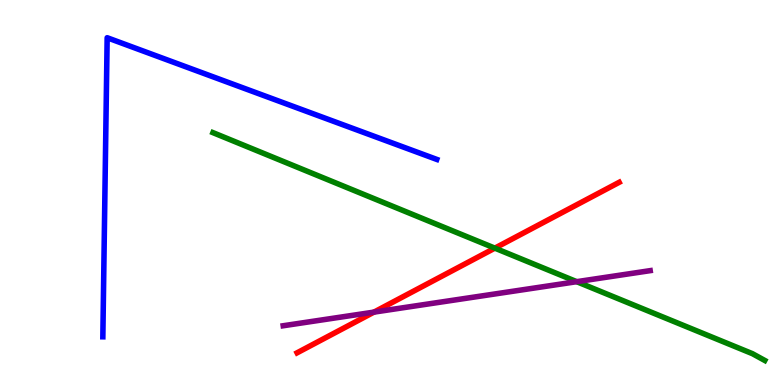[{'lines': ['blue', 'red'], 'intersections': []}, {'lines': ['green', 'red'], 'intersections': [{'x': 6.39, 'y': 3.55}]}, {'lines': ['purple', 'red'], 'intersections': [{'x': 4.83, 'y': 1.89}]}, {'lines': ['blue', 'green'], 'intersections': []}, {'lines': ['blue', 'purple'], 'intersections': []}, {'lines': ['green', 'purple'], 'intersections': [{'x': 7.44, 'y': 2.68}]}]